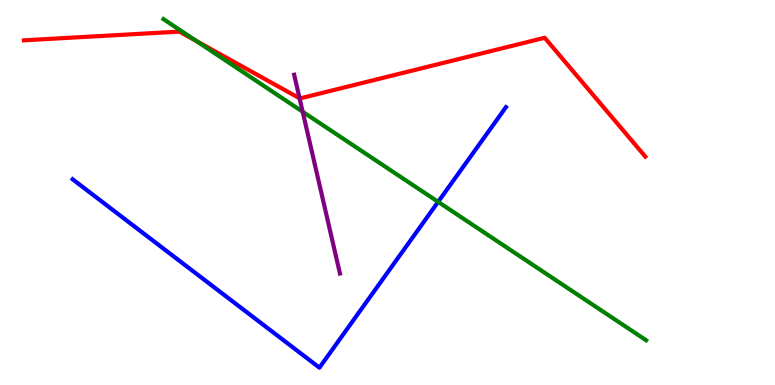[{'lines': ['blue', 'red'], 'intersections': []}, {'lines': ['green', 'red'], 'intersections': [{'x': 2.54, 'y': 8.93}]}, {'lines': ['purple', 'red'], 'intersections': [{'x': 3.87, 'y': 7.45}]}, {'lines': ['blue', 'green'], 'intersections': [{'x': 5.65, 'y': 4.76}]}, {'lines': ['blue', 'purple'], 'intersections': []}, {'lines': ['green', 'purple'], 'intersections': [{'x': 3.91, 'y': 7.1}]}]